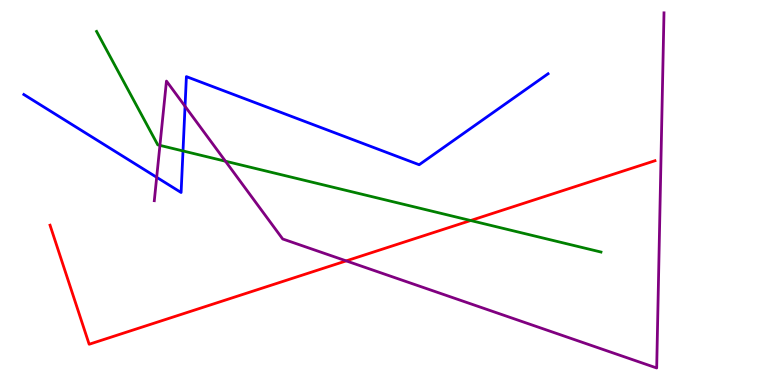[{'lines': ['blue', 'red'], 'intersections': []}, {'lines': ['green', 'red'], 'intersections': [{'x': 6.07, 'y': 4.27}]}, {'lines': ['purple', 'red'], 'intersections': [{'x': 4.47, 'y': 3.22}]}, {'lines': ['blue', 'green'], 'intersections': [{'x': 2.36, 'y': 6.08}]}, {'lines': ['blue', 'purple'], 'intersections': [{'x': 2.02, 'y': 5.39}, {'x': 2.39, 'y': 7.24}]}, {'lines': ['green', 'purple'], 'intersections': [{'x': 2.06, 'y': 6.22}, {'x': 2.91, 'y': 5.81}]}]